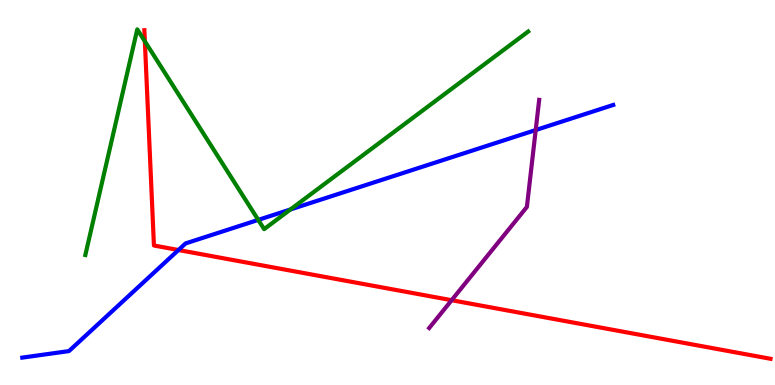[{'lines': ['blue', 'red'], 'intersections': [{'x': 2.3, 'y': 3.51}]}, {'lines': ['green', 'red'], 'intersections': [{'x': 1.87, 'y': 8.93}]}, {'lines': ['purple', 'red'], 'intersections': [{'x': 5.83, 'y': 2.2}]}, {'lines': ['blue', 'green'], 'intersections': [{'x': 3.33, 'y': 4.29}, {'x': 3.75, 'y': 4.56}]}, {'lines': ['blue', 'purple'], 'intersections': [{'x': 6.91, 'y': 6.62}]}, {'lines': ['green', 'purple'], 'intersections': []}]